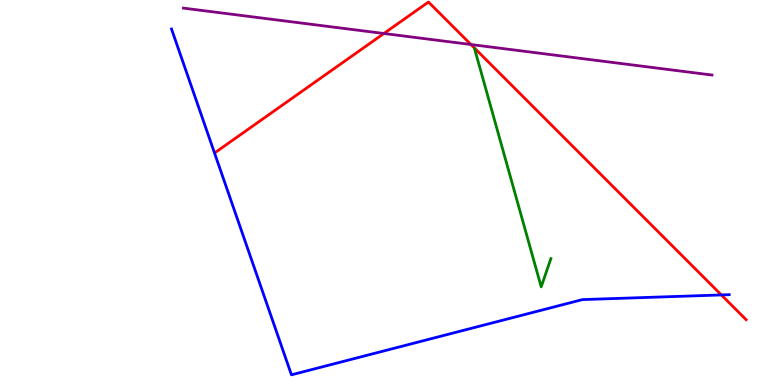[{'lines': ['blue', 'red'], 'intersections': [{'x': 9.31, 'y': 2.34}]}, {'lines': ['green', 'red'], 'intersections': []}, {'lines': ['purple', 'red'], 'intersections': [{'x': 4.95, 'y': 9.13}, {'x': 6.08, 'y': 8.84}]}, {'lines': ['blue', 'green'], 'intersections': []}, {'lines': ['blue', 'purple'], 'intersections': []}, {'lines': ['green', 'purple'], 'intersections': []}]